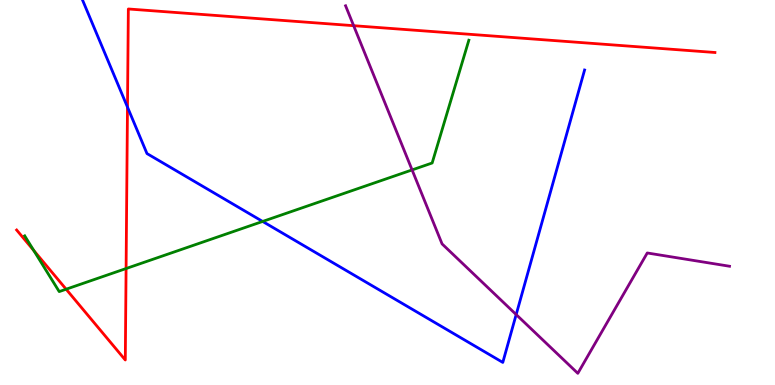[{'lines': ['blue', 'red'], 'intersections': [{'x': 1.65, 'y': 7.22}]}, {'lines': ['green', 'red'], 'intersections': [{'x': 0.436, 'y': 3.49}, {'x': 0.853, 'y': 2.49}, {'x': 1.63, 'y': 3.03}]}, {'lines': ['purple', 'red'], 'intersections': [{'x': 4.56, 'y': 9.33}]}, {'lines': ['blue', 'green'], 'intersections': [{'x': 3.39, 'y': 4.25}]}, {'lines': ['blue', 'purple'], 'intersections': [{'x': 6.66, 'y': 1.83}]}, {'lines': ['green', 'purple'], 'intersections': [{'x': 5.32, 'y': 5.59}]}]